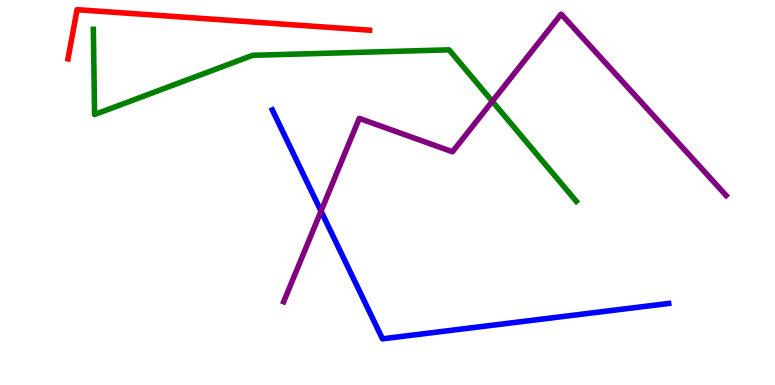[{'lines': ['blue', 'red'], 'intersections': []}, {'lines': ['green', 'red'], 'intersections': []}, {'lines': ['purple', 'red'], 'intersections': []}, {'lines': ['blue', 'green'], 'intersections': []}, {'lines': ['blue', 'purple'], 'intersections': [{'x': 4.14, 'y': 4.52}]}, {'lines': ['green', 'purple'], 'intersections': [{'x': 6.35, 'y': 7.37}]}]